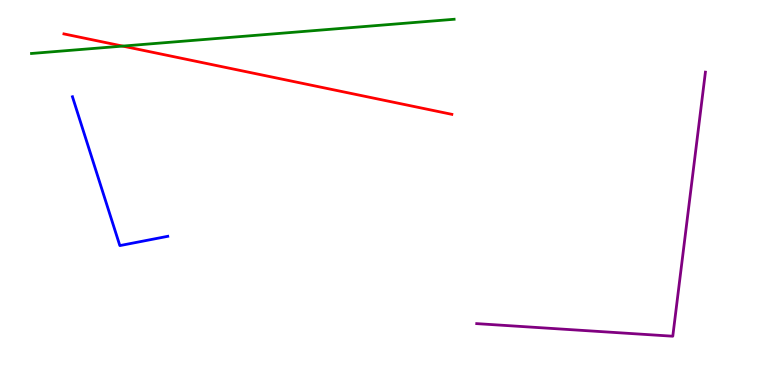[{'lines': ['blue', 'red'], 'intersections': []}, {'lines': ['green', 'red'], 'intersections': [{'x': 1.58, 'y': 8.8}]}, {'lines': ['purple', 'red'], 'intersections': []}, {'lines': ['blue', 'green'], 'intersections': []}, {'lines': ['blue', 'purple'], 'intersections': []}, {'lines': ['green', 'purple'], 'intersections': []}]